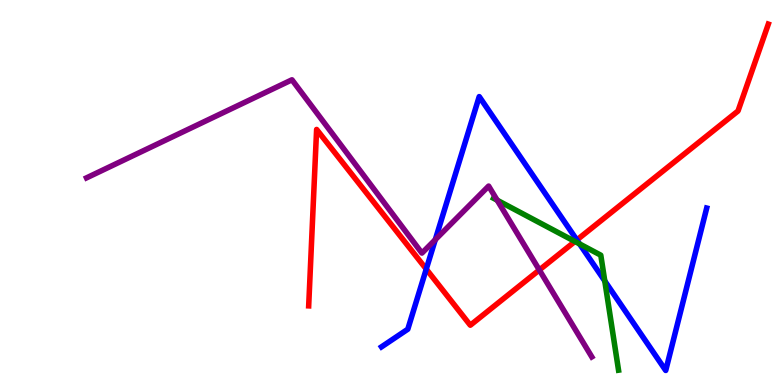[{'lines': ['blue', 'red'], 'intersections': [{'x': 5.5, 'y': 3.01}, {'x': 7.44, 'y': 3.77}]}, {'lines': ['green', 'red'], 'intersections': [{'x': 7.42, 'y': 3.73}]}, {'lines': ['purple', 'red'], 'intersections': [{'x': 6.96, 'y': 2.99}]}, {'lines': ['blue', 'green'], 'intersections': [{'x': 7.48, 'y': 3.66}, {'x': 7.8, 'y': 2.7}]}, {'lines': ['blue', 'purple'], 'intersections': [{'x': 5.62, 'y': 3.77}]}, {'lines': ['green', 'purple'], 'intersections': [{'x': 6.42, 'y': 4.8}]}]